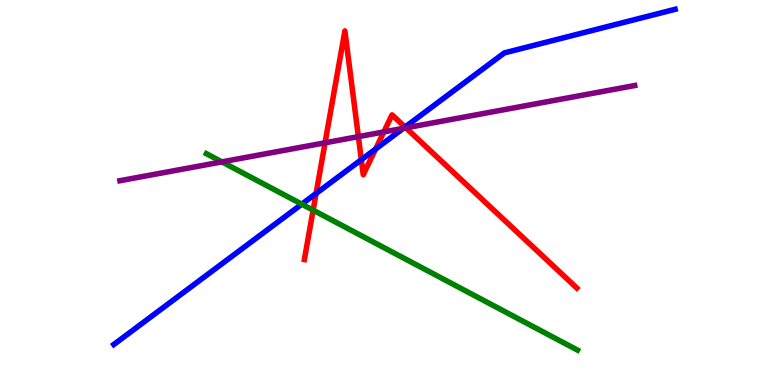[{'lines': ['blue', 'red'], 'intersections': [{'x': 4.08, 'y': 4.97}, {'x': 4.66, 'y': 5.85}, {'x': 4.85, 'y': 6.13}, {'x': 5.23, 'y': 6.7}]}, {'lines': ['green', 'red'], 'intersections': [{'x': 4.04, 'y': 4.54}]}, {'lines': ['purple', 'red'], 'intersections': [{'x': 4.19, 'y': 6.29}, {'x': 4.62, 'y': 6.45}, {'x': 4.95, 'y': 6.57}, {'x': 5.24, 'y': 6.68}]}, {'lines': ['blue', 'green'], 'intersections': [{'x': 3.89, 'y': 4.7}]}, {'lines': ['blue', 'purple'], 'intersections': [{'x': 5.2, 'y': 6.67}]}, {'lines': ['green', 'purple'], 'intersections': [{'x': 2.86, 'y': 5.8}]}]